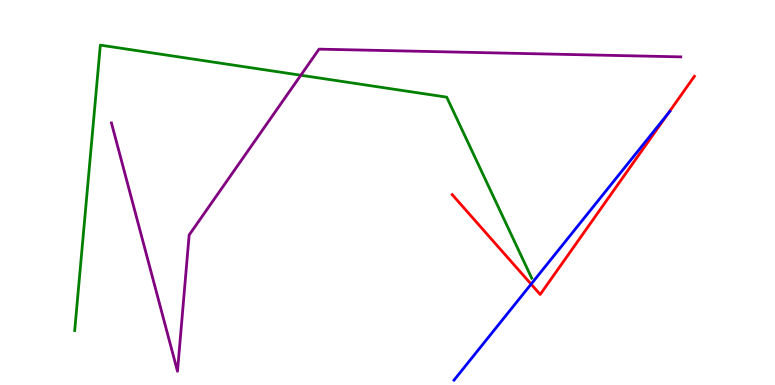[{'lines': ['blue', 'red'], 'intersections': [{'x': 6.85, 'y': 2.62}, {'x': 8.62, 'y': 7.05}]}, {'lines': ['green', 'red'], 'intersections': []}, {'lines': ['purple', 'red'], 'intersections': []}, {'lines': ['blue', 'green'], 'intersections': []}, {'lines': ['blue', 'purple'], 'intersections': []}, {'lines': ['green', 'purple'], 'intersections': [{'x': 3.88, 'y': 8.05}]}]